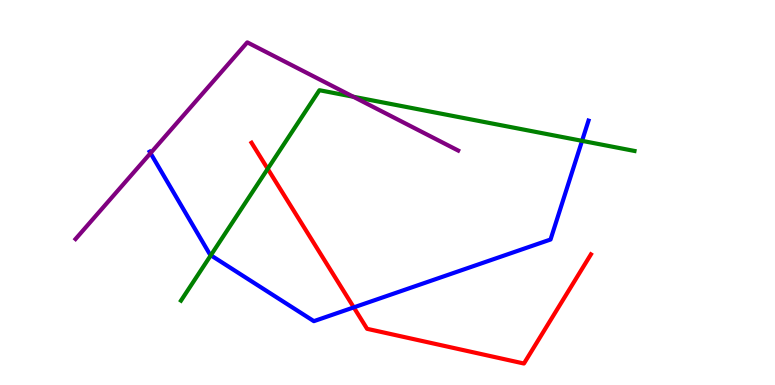[{'lines': ['blue', 'red'], 'intersections': [{'x': 4.56, 'y': 2.02}]}, {'lines': ['green', 'red'], 'intersections': [{'x': 3.45, 'y': 5.62}]}, {'lines': ['purple', 'red'], 'intersections': []}, {'lines': ['blue', 'green'], 'intersections': [{'x': 2.72, 'y': 3.37}, {'x': 7.51, 'y': 6.34}]}, {'lines': ['blue', 'purple'], 'intersections': [{'x': 1.94, 'y': 6.02}]}, {'lines': ['green', 'purple'], 'intersections': [{'x': 4.56, 'y': 7.49}]}]